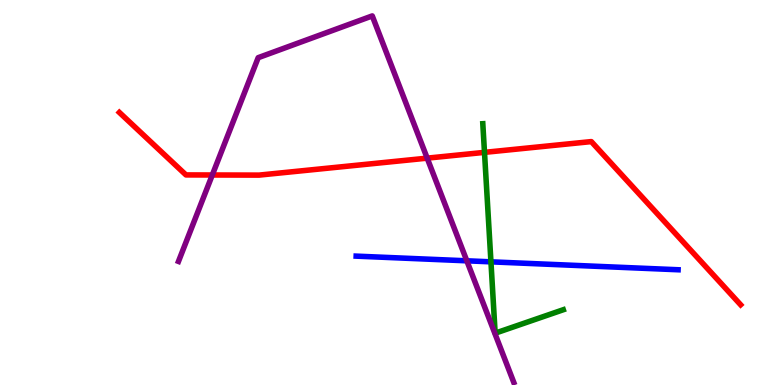[{'lines': ['blue', 'red'], 'intersections': []}, {'lines': ['green', 'red'], 'intersections': [{'x': 6.25, 'y': 6.04}]}, {'lines': ['purple', 'red'], 'intersections': [{'x': 2.74, 'y': 5.45}, {'x': 5.51, 'y': 5.89}]}, {'lines': ['blue', 'green'], 'intersections': [{'x': 6.33, 'y': 3.2}]}, {'lines': ['blue', 'purple'], 'intersections': [{'x': 6.02, 'y': 3.23}]}, {'lines': ['green', 'purple'], 'intersections': []}]